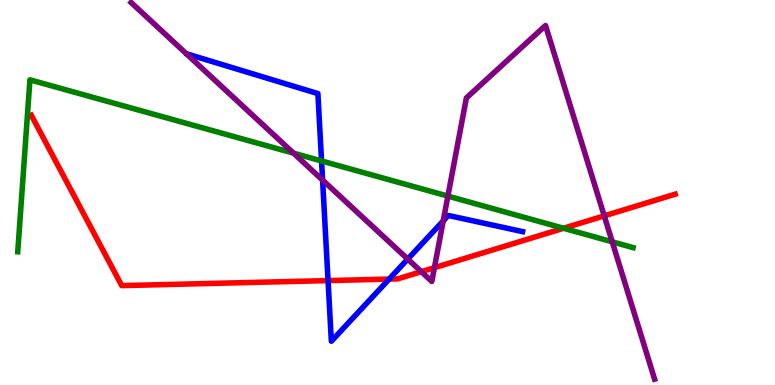[{'lines': ['blue', 'red'], 'intersections': [{'x': 4.23, 'y': 2.71}, {'x': 5.02, 'y': 2.75}]}, {'lines': ['green', 'red'], 'intersections': [{'x': 7.27, 'y': 4.07}]}, {'lines': ['purple', 'red'], 'intersections': [{'x': 5.44, 'y': 2.94}, {'x': 5.61, 'y': 3.05}, {'x': 7.8, 'y': 4.39}]}, {'lines': ['blue', 'green'], 'intersections': [{'x': 4.15, 'y': 5.82}]}, {'lines': ['blue', 'purple'], 'intersections': [{'x': 4.16, 'y': 5.32}, {'x': 5.26, 'y': 3.27}, {'x': 5.72, 'y': 4.26}]}, {'lines': ['green', 'purple'], 'intersections': [{'x': 3.79, 'y': 6.02}, {'x': 5.78, 'y': 4.91}, {'x': 7.9, 'y': 3.72}]}]